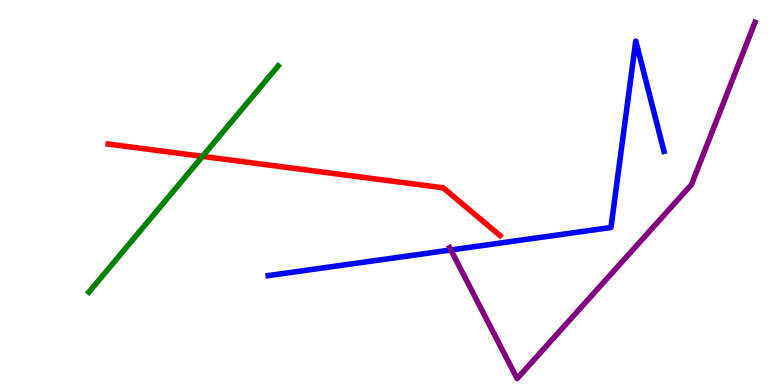[{'lines': ['blue', 'red'], 'intersections': []}, {'lines': ['green', 'red'], 'intersections': [{'x': 2.61, 'y': 5.94}]}, {'lines': ['purple', 'red'], 'intersections': []}, {'lines': ['blue', 'green'], 'intersections': []}, {'lines': ['blue', 'purple'], 'intersections': [{'x': 5.82, 'y': 3.51}]}, {'lines': ['green', 'purple'], 'intersections': []}]